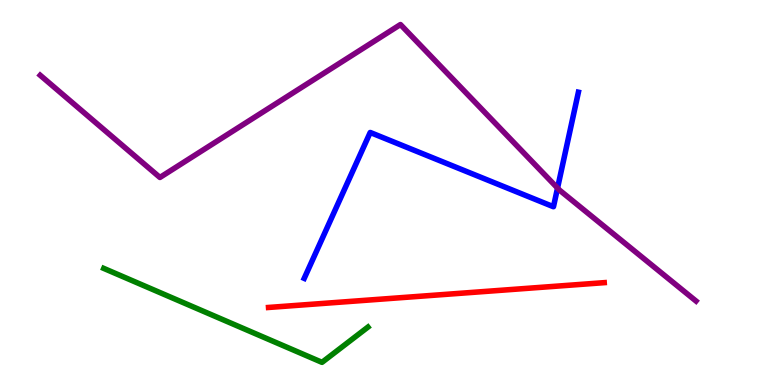[{'lines': ['blue', 'red'], 'intersections': []}, {'lines': ['green', 'red'], 'intersections': []}, {'lines': ['purple', 'red'], 'intersections': []}, {'lines': ['blue', 'green'], 'intersections': []}, {'lines': ['blue', 'purple'], 'intersections': [{'x': 7.19, 'y': 5.12}]}, {'lines': ['green', 'purple'], 'intersections': []}]